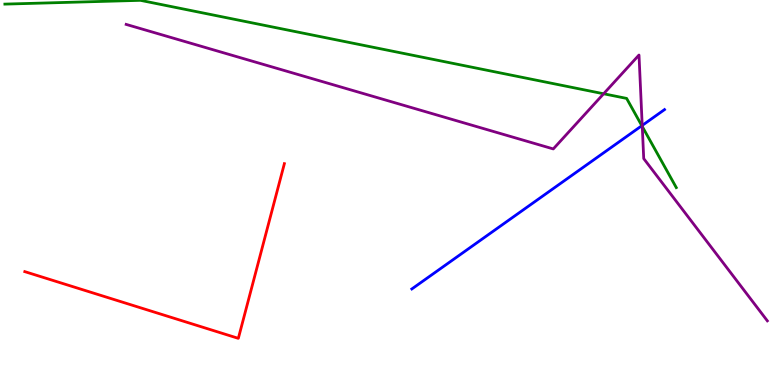[{'lines': ['blue', 'red'], 'intersections': []}, {'lines': ['green', 'red'], 'intersections': []}, {'lines': ['purple', 'red'], 'intersections': []}, {'lines': ['blue', 'green'], 'intersections': [{'x': 8.28, 'y': 6.73}]}, {'lines': ['blue', 'purple'], 'intersections': [{'x': 8.29, 'y': 6.74}]}, {'lines': ['green', 'purple'], 'intersections': [{'x': 7.79, 'y': 7.56}, {'x': 8.29, 'y': 6.71}]}]